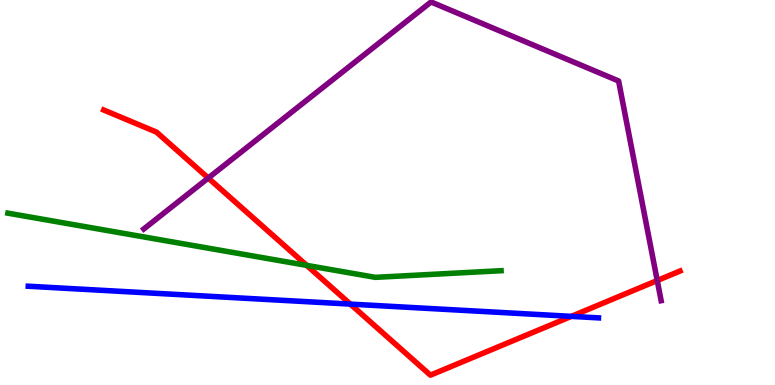[{'lines': ['blue', 'red'], 'intersections': [{'x': 4.52, 'y': 2.1}, {'x': 7.37, 'y': 1.78}]}, {'lines': ['green', 'red'], 'intersections': [{'x': 3.96, 'y': 3.11}]}, {'lines': ['purple', 'red'], 'intersections': [{'x': 2.69, 'y': 5.38}, {'x': 8.48, 'y': 2.71}]}, {'lines': ['blue', 'green'], 'intersections': []}, {'lines': ['blue', 'purple'], 'intersections': []}, {'lines': ['green', 'purple'], 'intersections': []}]